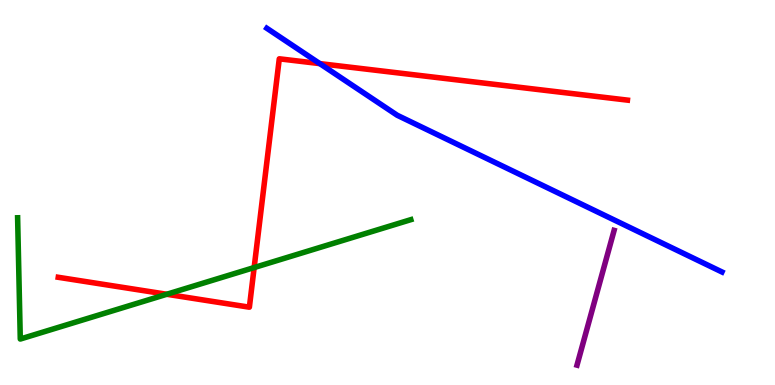[{'lines': ['blue', 'red'], 'intersections': [{'x': 4.13, 'y': 8.35}]}, {'lines': ['green', 'red'], 'intersections': [{'x': 2.15, 'y': 2.36}, {'x': 3.28, 'y': 3.05}]}, {'lines': ['purple', 'red'], 'intersections': []}, {'lines': ['blue', 'green'], 'intersections': []}, {'lines': ['blue', 'purple'], 'intersections': []}, {'lines': ['green', 'purple'], 'intersections': []}]